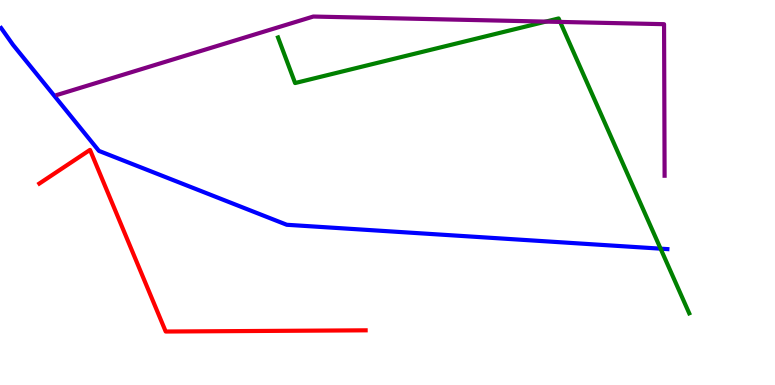[{'lines': ['blue', 'red'], 'intersections': []}, {'lines': ['green', 'red'], 'intersections': []}, {'lines': ['purple', 'red'], 'intersections': []}, {'lines': ['blue', 'green'], 'intersections': [{'x': 8.52, 'y': 3.54}]}, {'lines': ['blue', 'purple'], 'intersections': []}, {'lines': ['green', 'purple'], 'intersections': [{'x': 7.04, 'y': 9.44}, {'x': 7.23, 'y': 9.43}]}]